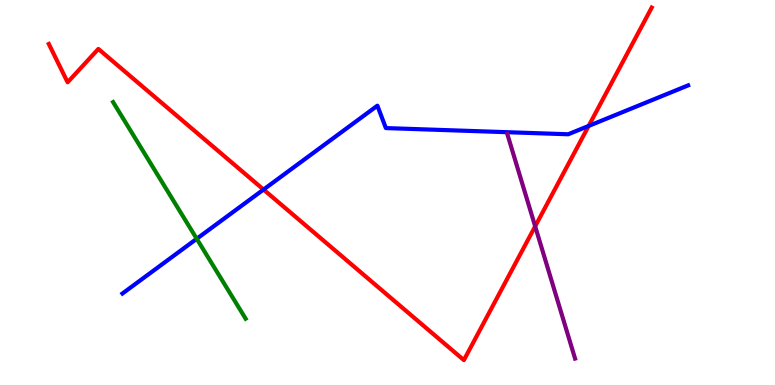[{'lines': ['blue', 'red'], 'intersections': [{'x': 3.4, 'y': 5.08}, {'x': 7.6, 'y': 6.73}]}, {'lines': ['green', 'red'], 'intersections': []}, {'lines': ['purple', 'red'], 'intersections': [{'x': 6.91, 'y': 4.12}]}, {'lines': ['blue', 'green'], 'intersections': [{'x': 2.54, 'y': 3.8}]}, {'lines': ['blue', 'purple'], 'intersections': []}, {'lines': ['green', 'purple'], 'intersections': []}]